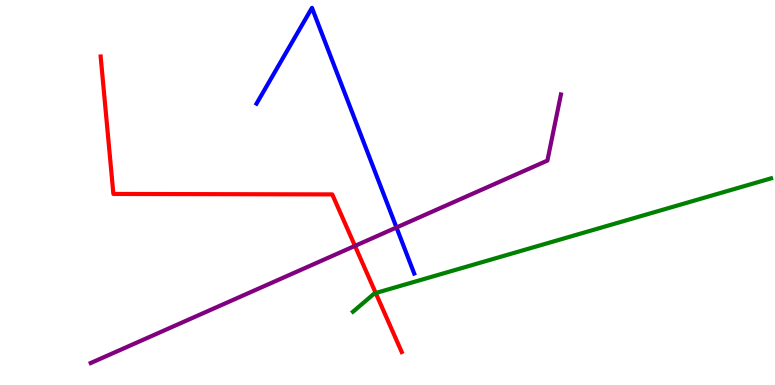[{'lines': ['blue', 'red'], 'intersections': []}, {'lines': ['green', 'red'], 'intersections': [{'x': 4.85, 'y': 2.39}]}, {'lines': ['purple', 'red'], 'intersections': [{'x': 4.58, 'y': 3.61}]}, {'lines': ['blue', 'green'], 'intersections': []}, {'lines': ['blue', 'purple'], 'intersections': [{'x': 5.12, 'y': 4.09}]}, {'lines': ['green', 'purple'], 'intersections': []}]